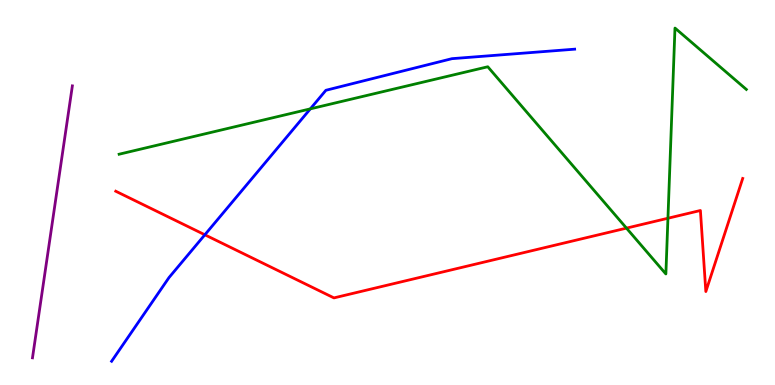[{'lines': ['blue', 'red'], 'intersections': [{'x': 2.64, 'y': 3.9}]}, {'lines': ['green', 'red'], 'intersections': [{'x': 8.08, 'y': 4.07}, {'x': 8.62, 'y': 4.33}]}, {'lines': ['purple', 'red'], 'intersections': []}, {'lines': ['blue', 'green'], 'intersections': [{'x': 4.0, 'y': 7.17}]}, {'lines': ['blue', 'purple'], 'intersections': []}, {'lines': ['green', 'purple'], 'intersections': []}]